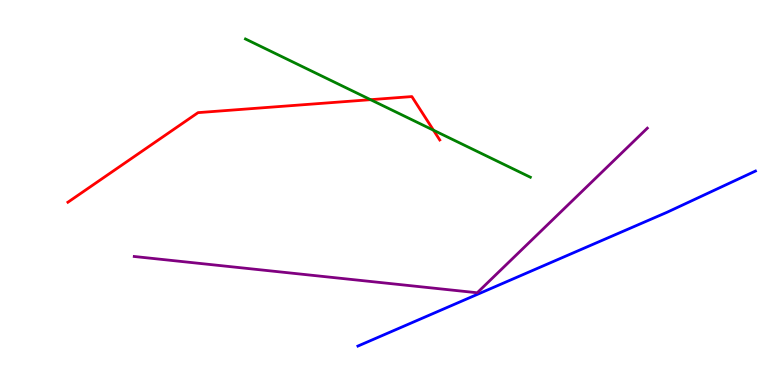[{'lines': ['blue', 'red'], 'intersections': []}, {'lines': ['green', 'red'], 'intersections': [{'x': 4.78, 'y': 7.41}, {'x': 5.59, 'y': 6.62}]}, {'lines': ['purple', 'red'], 'intersections': []}, {'lines': ['blue', 'green'], 'intersections': []}, {'lines': ['blue', 'purple'], 'intersections': []}, {'lines': ['green', 'purple'], 'intersections': []}]